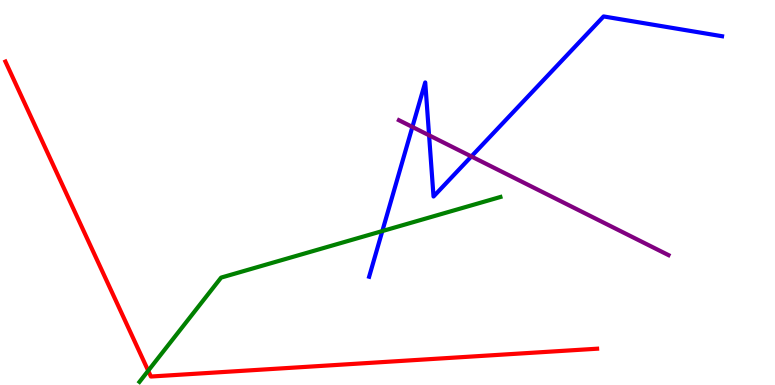[{'lines': ['blue', 'red'], 'intersections': []}, {'lines': ['green', 'red'], 'intersections': [{'x': 1.91, 'y': 0.371}]}, {'lines': ['purple', 'red'], 'intersections': []}, {'lines': ['blue', 'green'], 'intersections': [{'x': 4.93, 'y': 4.0}]}, {'lines': ['blue', 'purple'], 'intersections': [{'x': 5.32, 'y': 6.7}, {'x': 5.54, 'y': 6.49}, {'x': 6.08, 'y': 5.94}]}, {'lines': ['green', 'purple'], 'intersections': []}]